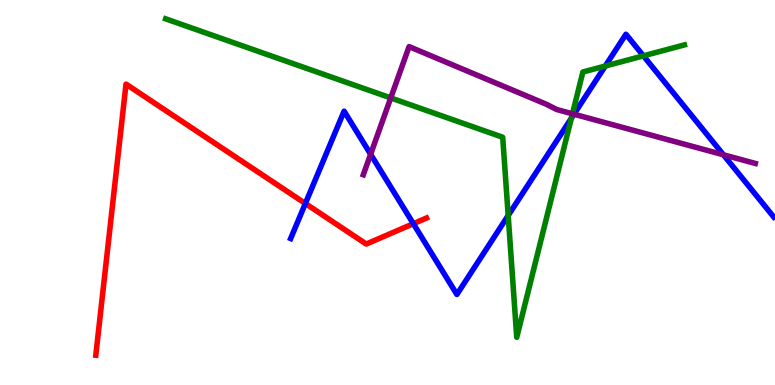[{'lines': ['blue', 'red'], 'intersections': [{'x': 3.94, 'y': 4.71}, {'x': 5.33, 'y': 4.19}]}, {'lines': ['green', 'red'], 'intersections': []}, {'lines': ['purple', 'red'], 'intersections': []}, {'lines': ['blue', 'green'], 'intersections': [{'x': 6.56, 'y': 4.4}, {'x': 7.37, 'y': 6.93}, {'x': 7.81, 'y': 8.29}, {'x': 8.3, 'y': 8.55}]}, {'lines': ['blue', 'purple'], 'intersections': [{'x': 4.78, 'y': 5.99}, {'x': 7.41, 'y': 7.03}, {'x': 9.33, 'y': 5.98}]}, {'lines': ['green', 'purple'], 'intersections': [{'x': 5.04, 'y': 7.46}, {'x': 7.39, 'y': 7.04}]}]